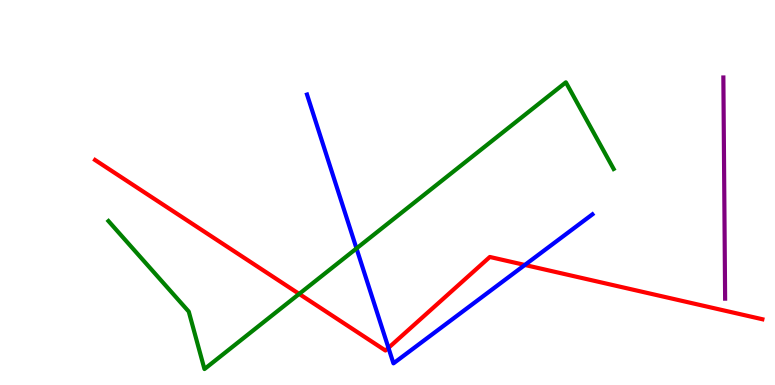[{'lines': ['blue', 'red'], 'intersections': [{'x': 5.01, 'y': 0.965}, {'x': 6.77, 'y': 3.12}]}, {'lines': ['green', 'red'], 'intersections': [{'x': 3.86, 'y': 2.37}]}, {'lines': ['purple', 'red'], 'intersections': []}, {'lines': ['blue', 'green'], 'intersections': [{'x': 4.6, 'y': 3.55}]}, {'lines': ['blue', 'purple'], 'intersections': []}, {'lines': ['green', 'purple'], 'intersections': []}]